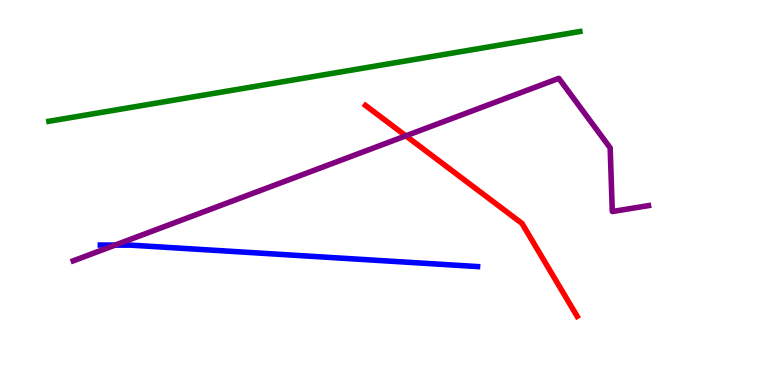[{'lines': ['blue', 'red'], 'intersections': []}, {'lines': ['green', 'red'], 'intersections': []}, {'lines': ['purple', 'red'], 'intersections': [{'x': 5.24, 'y': 6.47}]}, {'lines': ['blue', 'green'], 'intersections': []}, {'lines': ['blue', 'purple'], 'intersections': [{'x': 1.49, 'y': 3.63}]}, {'lines': ['green', 'purple'], 'intersections': []}]